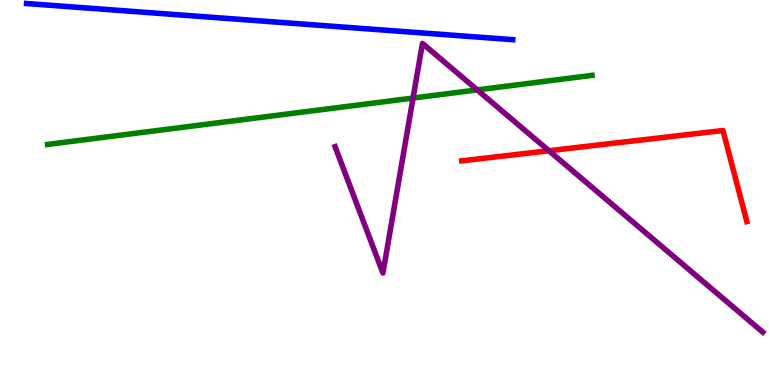[{'lines': ['blue', 'red'], 'intersections': []}, {'lines': ['green', 'red'], 'intersections': []}, {'lines': ['purple', 'red'], 'intersections': [{'x': 7.08, 'y': 6.08}]}, {'lines': ['blue', 'green'], 'intersections': []}, {'lines': ['blue', 'purple'], 'intersections': []}, {'lines': ['green', 'purple'], 'intersections': [{'x': 5.33, 'y': 7.45}, {'x': 6.16, 'y': 7.66}]}]